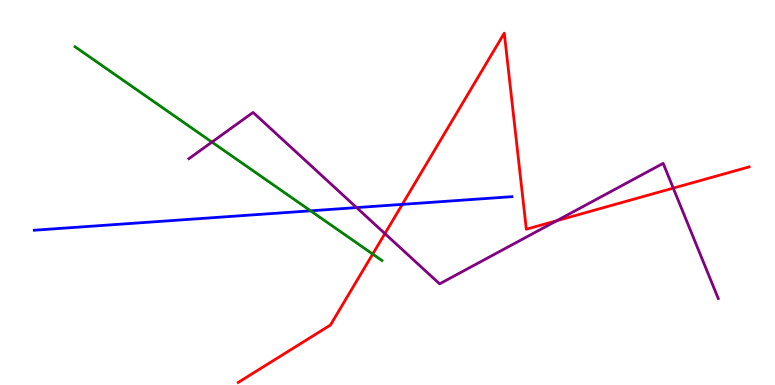[{'lines': ['blue', 'red'], 'intersections': [{'x': 5.19, 'y': 4.69}]}, {'lines': ['green', 'red'], 'intersections': [{'x': 4.81, 'y': 3.4}]}, {'lines': ['purple', 'red'], 'intersections': [{'x': 4.97, 'y': 3.93}, {'x': 7.18, 'y': 4.27}, {'x': 8.69, 'y': 5.11}]}, {'lines': ['blue', 'green'], 'intersections': [{'x': 4.01, 'y': 4.52}]}, {'lines': ['blue', 'purple'], 'intersections': [{'x': 4.6, 'y': 4.61}]}, {'lines': ['green', 'purple'], 'intersections': [{'x': 2.73, 'y': 6.31}]}]